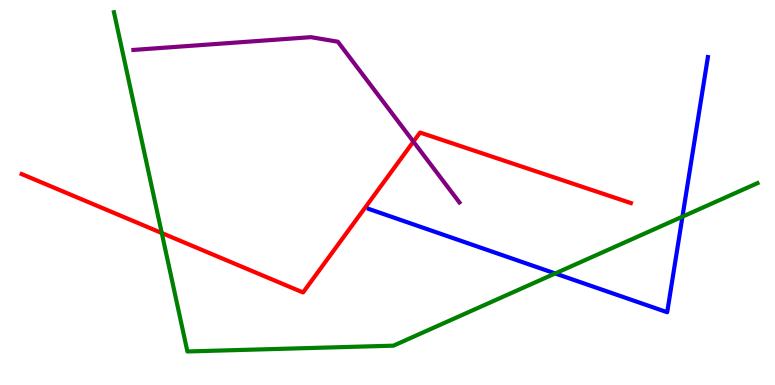[{'lines': ['blue', 'red'], 'intersections': []}, {'lines': ['green', 'red'], 'intersections': [{'x': 2.09, 'y': 3.95}]}, {'lines': ['purple', 'red'], 'intersections': [{'x': 5.33, 'y': 6.32}]}, {'lines': ['blue', 'green'], 'intersections': [{'x': 7.16, 'y': 2.9}, {'x': 8.81, 'y': 4.37}]}, {'lines': ['blue', 'purple'], 'intersections': []}, {'lines': ['green', 'purple'], 'intersections': []}]